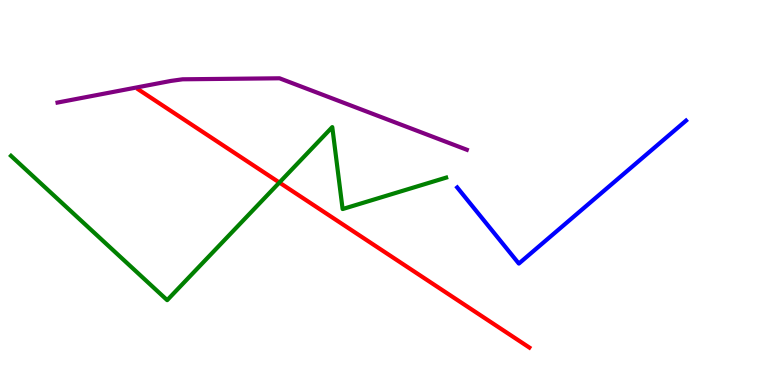[{'lines': ['blue', 'red'], 'intersections': []}, {'lines': ['green', 'red'], 'intersections': [{'x': 3.6, 'y': 5.26}]}, {'lines': ['purple', 'red'], 'intersections': []}, {'lines': ['blue', 'green'], 'intersections': []}, {'lines': ['blue', 'purple'], 'intersections': []}, {'lines': ['green', 'purple'], 'intersections': []}]